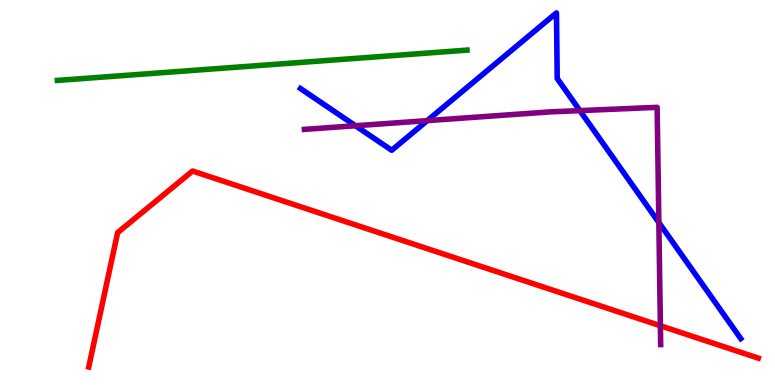[{'lines': ['blue', 'red'], 'intersections': []}, {'lines': ['green', 'red'], 'intersections': []}, {'lines': ['purple', 'red'], 'intersections': [{'x': 8.52, 'y': 1.54}]}, {'lines': ['blue', 'green'], 'intersections': []}, {'lines': ['blue', 'purple'], 'intersections': [{'x': 4.59, 'y': 6.73}, {'x': 5.51, 'y': 6.87}, {'x': 7.48, 'y': 7.13}, {'x': 8.5, 'y': 4.22}]}, {'lines': ['green', 'purple'], 'intersections': []}]